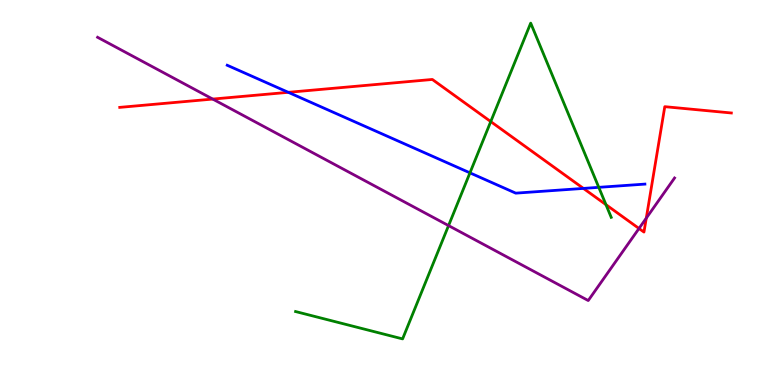[{'lines': ['blue', 'red'], 'intersections': [{'x': 3.72, 'y': 7.6}, {'x': 7.53, 'y': 5.11}]}, {'lines': ['green', 'red'], 'intersections': [{'x': 6.33, 'y': 6.84}, {'x': 7.82, 'y': 4.68}]}, {'lines': ['purple', 'red'], 'intersections': [{'x': 2.74, 'y': 7.43}, {'x': 8.25, 'y': 4.07}, {'x': 8.34, 'y': 4.33}]}, {'lines': ['blue', 'green'], 'intersections': [{'x': 6.06, 'y': 5.51}, {'x': 7.73, 'y': 5.13}]}, {'lines': ['blue', 'purple'], 'intersections': []}, {'lines': ['green', 'purple'], 'intersections': [{'x': 5.79, 'y': 4.14}]}]